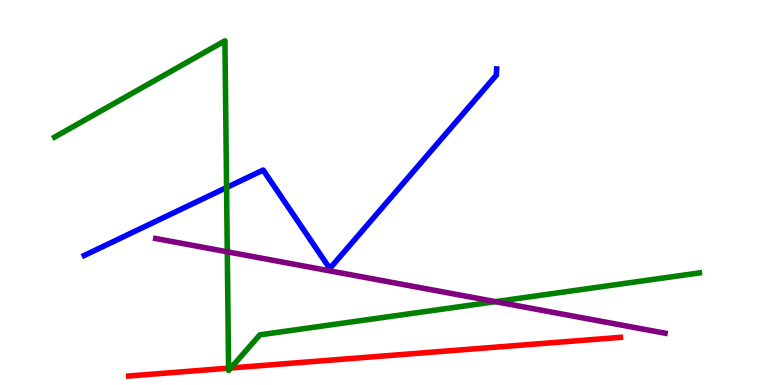[{'lines': ['blue', 'red'], 'intersections': []}, {'lines': ['green', 'red'], 'intersections': [{'x': 2.95, 'y': 0.437}, {'x': 2.98, 'y': 0.442}]}, {'lines': ['purple', 'red'], 'intersections': []}, {'lines': ['blue', 'green'], 'intersections': [{'x': 2.92, 'y': 5.13}]}, {'lines': ['blue', 'purple'], 'intersections': []}, {'lines': ['green', 'purple'], 'intersections': [{'x': 2.93, 'y': 3.46}, {'x': 6.39, 'y': 2.16}]}]